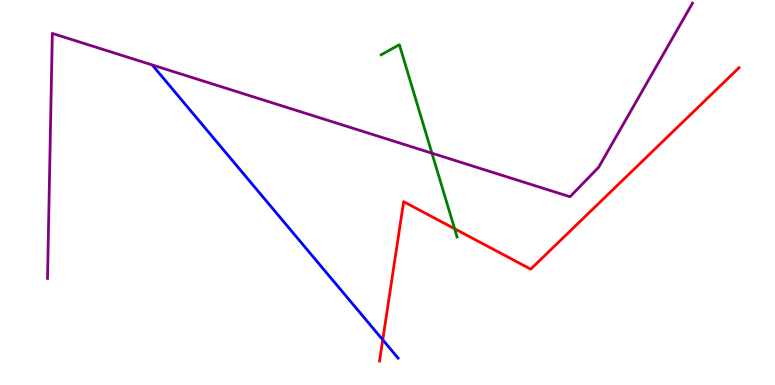[{'lines': ['blue', 'red'], 'intersections': [{'x': 4.94, 'y': 1.17}]}, {'lines': ['green', 'red'], 'intersections': [{'x': 5.87, 'y': 4.06}]}, {'lines': ['purple', 'red'], 'intersections': []}, {'lines': ['blue', 'green'], 'intersections': []}, {'lines': ['blue', 'purple'], 'intersections': []}, {'lines': ['green', 'purple'], 'intersections': [{'x': 5.57, 'y': 6.02}]}]